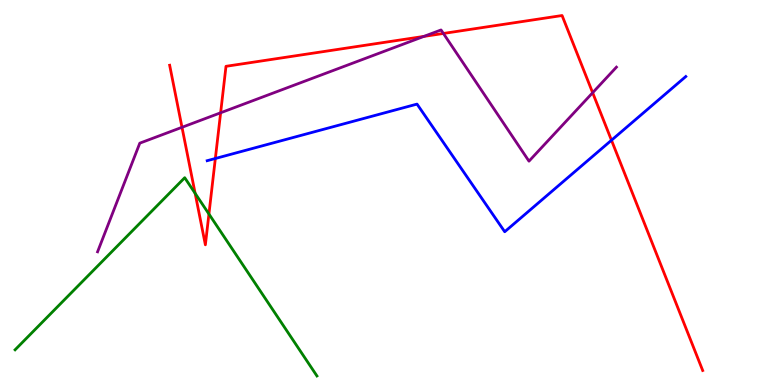[{'lines': ['blue', 'red'], 'intersections': [{'x': 2.78, 'y': 5.88}, {'x': 7.89, 'y': 6.36}]}, {'lines': ['green', 'red'], 'intersections': [{'x': 2.52, 'y': 4.98}, {'x': 2.7, 'y': 4.44}]}, {'lines': ['purple', 'red'], 'intersections': [{'x': 2.35, 'y': 6.69}, {'x': 2.85, 'y': 7.07}, {'x': 5.47, 'y': 9.05}, {'x': 5.72, 'y': 9.13}, {'x': 7.65, 'y': 7.59}]}, {'lines': ['blue', 'green'], 'intersections': []}, {'lines': ['blue', 'purple'], 'intersections': []}, {'lines': ['green', 'purple'], 'intersections': []}]